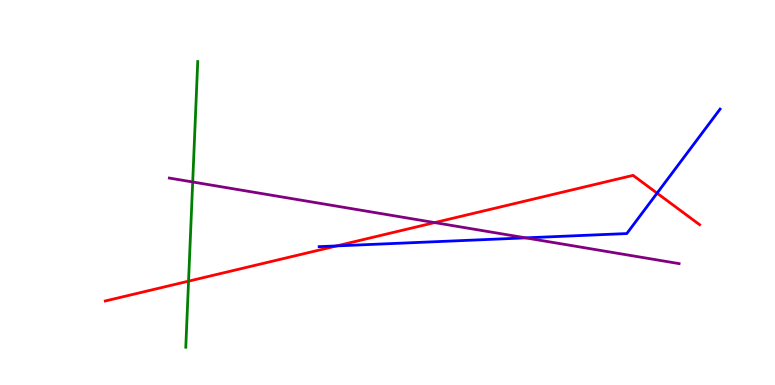[{'lines': ['blue', 'red'], 'intersections': [{'x': 4.34, 'y': 3.61}, {'x': 8.48, 'y': 4.98}]}, {'lines': ['green', 'red'], 'intersections': [{'x': 2.43, 'y': 2.7}]}, {'lines': ['purple', 'red'], 'intersections': [{'x': 5.61, 'y': 4.22}]}, {'lines': ['blue', 'green'], 'intersections': []}, {'lines': ['blue', 'purple'], 'intersections': [{'x': 6.78, 'y': 3.82}]}, {'lines': ['green', 'purple'], 'intersections': [{'x': 2.49, 'y': 5.27}]}]